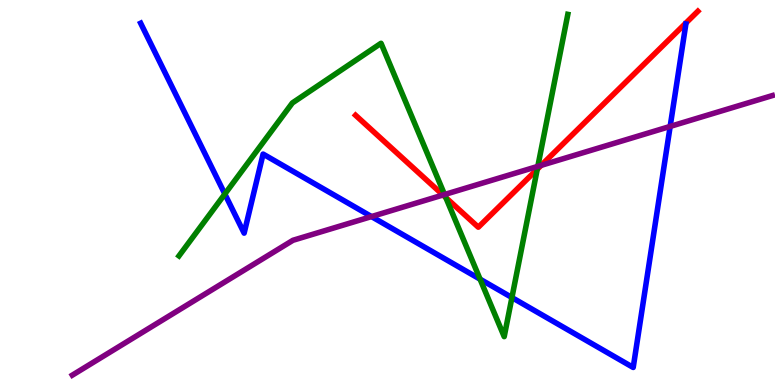[{'lines': ['blue', 'red'], 'intersections': []}, {'lines': ['green', 'red'], 'intersections': [{'x': 5.75, 'y': 4.87}, {'x': 6.93, 'y': 5.6}]}, {'lines': ['purple', 'red'], 'intersections': [{'x': 5.72, 'y': 4.94}, {'x': 6.98, 'y': 5.71}]}, {'lines': ['blue', 'green'], 'intersections': [{'x': 2.9, 'y': 4.96}, {'x': 6.19, 'y': 2.75}, {'x': 6.61, 'y': 2.27}]}, {'lines': ['blue', 'purple'], 'intersections': [{'x': 4.79, 'y': 4.37}, {'x': 8.65, 'y': 6.72}]}, {'lines': ['green', 'purple'], 'intersections': [{'x': 5.74, 'y': 4.95}, {'x': 6.94, 'y': 5.68}]}]